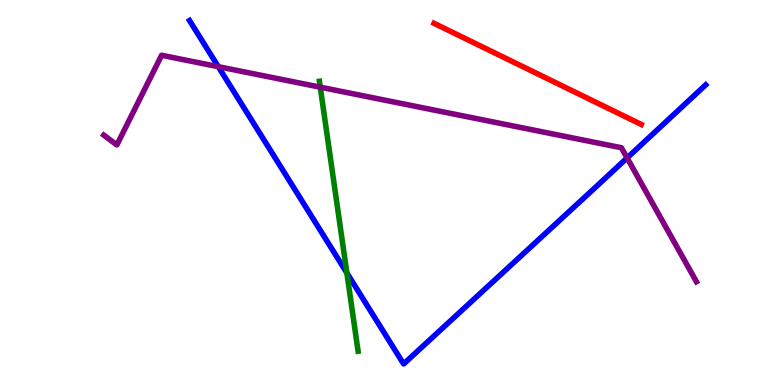[{'lines': ['blue', 'red'], 'intersections': []}, {'lines': ['green', 'red'], 'intersections': []}, {'lines': ['purple', 'red'], 'intersections': []}, {'lines': ['blue', 'green'], 'intersections': [{'x': 4.48, 'y': 2.91}]}, {'lines': ['blue', 'purple'], 'intersections': [{'x': 2.82, 'y': 8.27}, {'x': 8.09, 'y': 5.9}]}, {'lines': ['green', 'purple'], 'intersections': [{'x': 4.13, 'y': 7.74}]}]